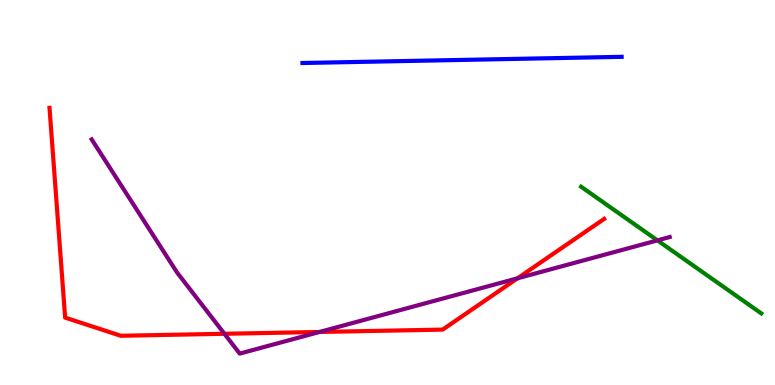[{'lines': ['blue', 'red'], 'intersections': []}, {'lines': ['green', 'red'], 'intersections': []}, {'lines': ['purple', 'red'], 'intersections': [{'x': 2.9, 'y': 1.33}, {'x': 4.12, 'y': 1.38}, {'x': 6.68, 'y': 2.77}]}, {'lines': ['blue', 'green'], 'intersections': []}, {'lines': ['blue', 'purple'], 'intersections': []}, {'lines': ['green', 'purple'], 'intersections': [{'x': 8.48, 'y': 3.76}]}]